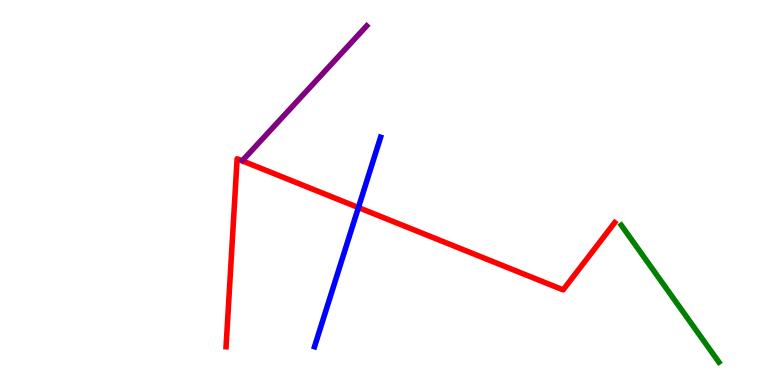[{'lines': ['blue', 'red'], 'intersections': [{'x': 4.62, 'y': 4.61}]}, {'lines': ['green', 'red'], 'intersections': []}, {'lines': ['purple', 'red'], 'intersections': []}, {'lines': ['blue', 'green'], 'intersections': []}, {'lines': ['blue', 'purple'], 'intersections': []}, {'lines': ['green', 'purple'], 'intersections': []}]